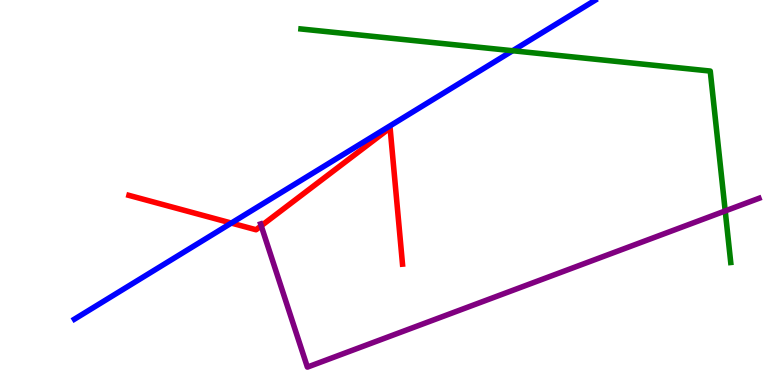[{'lines': ['blue', 'red'], 'intersections': [{'x': 2.99, 'y': 4.21}]}, {'lines': ['green', 'red'], 'intersections': []}, {'lines': ['purple', 'red'], 'intersections': [{'x': 3.37, 'y': 4.13}]}, {'lines': ['blue', 'green'], 'intersections': [{'x': 6.61, 'y': 8.68}]}, {'lines': ['blue', 'purple'], 'intersections': []}, {'lines': ['green', 'purple'], 'intersections': [{'x': 9.36, 'y': 4.52}]}]